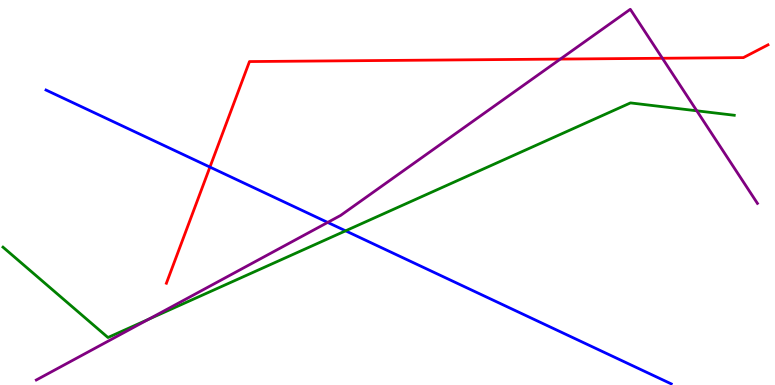[{'lines': ['blue', 'red'], 'intersections': [{'x': 2.71, 'y': 5.66}]}, {'lines': ['green', 'red'], 'intersections': []}, {'lines': ['purple', 'red'], 'intersections': [{'x': 7.23, 'y': 8.47}, {'x': 8.55, 'y': 8.49}]}, {'lines': ['blue', 'green'], 'intersections': [{'x': 4.46, 'y': 4.0}]}, {'lines': ['blue', 'purple'], 'intersections': [{'x': 4.23, 'y': 4.22}]}, {'lines': ['green', 'purple'], 'intersections': [{'x': 1.92, 'y': 1.71}, {'x': 8.99, 'y': 7.12}]}]